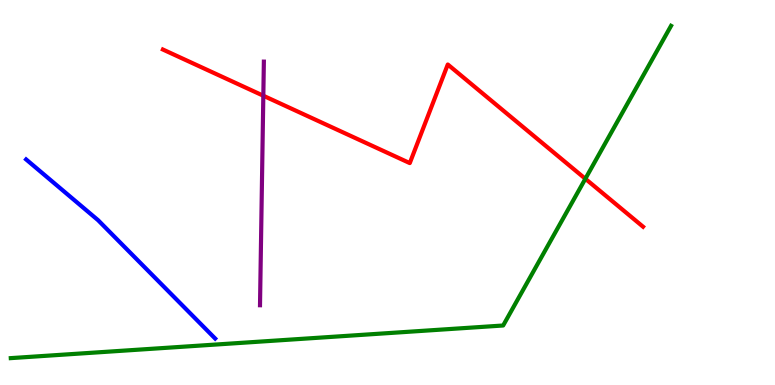[{'lines': ['blue', 'red'], 'intersections': []}, {'lines': ['green', 'red'], 'intersections': [{'x': 7.55, 'y': 5.36}]}, {'lines': ['purple', 'red'], 'intersections': [{'x': 3.4, 'y': 7.51}]}, {'lines': ['blue', 'green'], 'intersections': []}, {'lines': ['blue', 'purple'], 'intersections': []}, {'lines': ['green', 'purple'], 'intersections': []}]